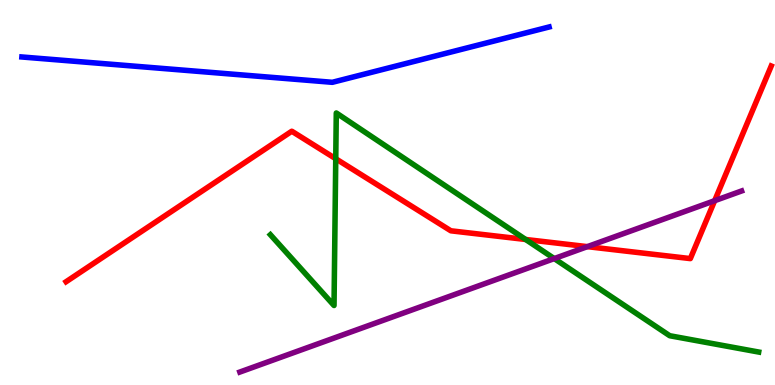[{'lines': ['blue', 'red'], 'intersections': []}, {'lines': ['green', 'red'], 'intersections': [{'x': 4.33, 'y': 5.88}, {'x': 6.78, 'y': 3.78}]}, {'lines': ['purple', 'red'], 'intersections': [{'x': 7.58, 'y': 3.59}, {'x': 9.22, 'y': 4.79}]}, {'lines': ['blue', 'green'], 'intersections': []}, {'lines': ['blue', 'purple'], 'intersections': []}, {'lines': ['green', 'purple'], 'intersections': [{'x': 7.15, 'y': 3.28}]}]